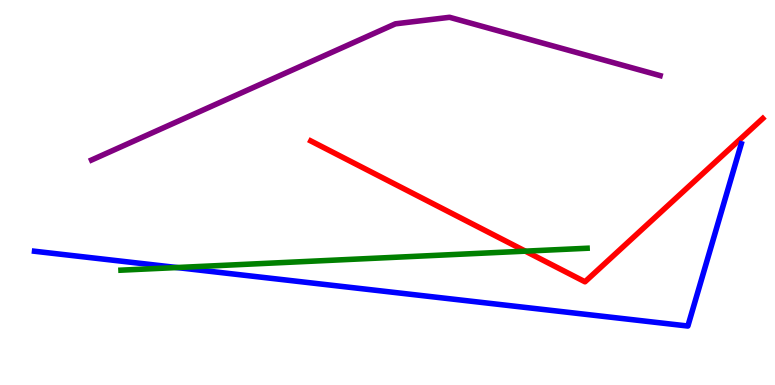[{'lines': ['blue', 'red'], 'intersections': []}, {'lines': ['green', 'red'], 'intersections': [{'x': 6.78, 'y': 3.48}]}, {'lines': ['purple', 'red'], 'intersections': []}, {'lines': ['blue', 'green'], 'intersections': [{'x': 2.28, 'y': 3.05}]}, {'lines': ['blue', 'purple'], 'intersections': []}, {'lines': ['green', 'purple'], 'intersections': []}]